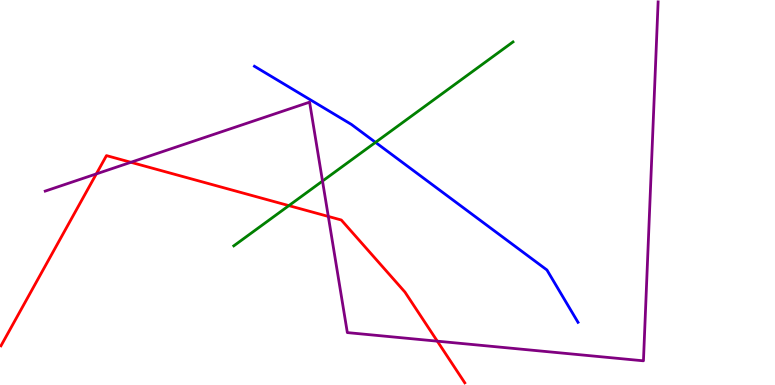[{'lines': ['blue', 'red'], 'intersections': []}, {'lines': ['green', 'red'], 'intersections': [{'x': 3.73, 'y': 4.66}]}, {'lines': ['purple', 'red'], 'intersections': [{'x': 1.24, 'y': 5.48}, {'x': 1.69, 'y': 5.78}, {'x': 4.24, 'y': 4.38}, {'x': 5.64, 'y': 1.14}]}, {'lines': ['blue', 'green'], 'intersections': [{'x': 4.85, 'y': 6.3}]}, {'lines': ['blue', 'purple'], 'intersections': []}, {'lines': ['green', 'purple'], 'intersections': [{'x': 4.16, 'y': 5.3}]}]